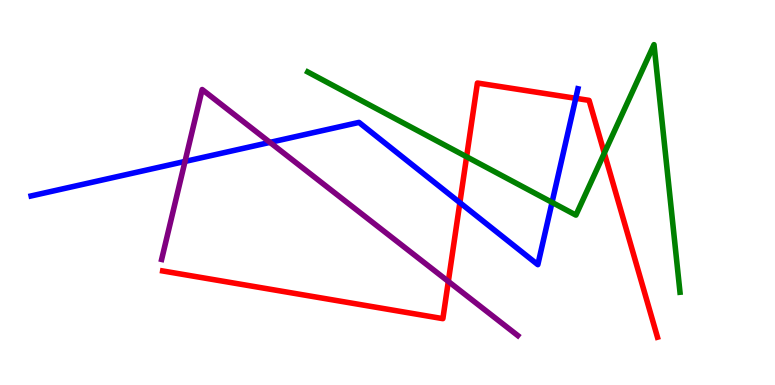[{'lines': ['blue', 'red'], 'intersections': [{'x': 5.93, 'y': 4.74}, {'x': 7.43, 'y': 7.45}]}, {'lines': ['green', 'red'], 'intersections': [{'x': 6.02, 'y': 5.93}, {'x': 7.8, 'y': 6.02}]}, {'lines': ['purple', 'red'], 'intersections': [{'x': 5.78, 'y': 2.69}]}, {'lines': ['blue', 'green'], 'intersections': [{'x': 7.12, 'y': 4.74}]}, {'lines': ['blue', 'purple'], 'intersections': [{'x': 2.39, 'y': 5.81}, {'x': 3.48, 'y': 6.3}]}, {'lines': ['green', 'purple'], 'intersections': []}]